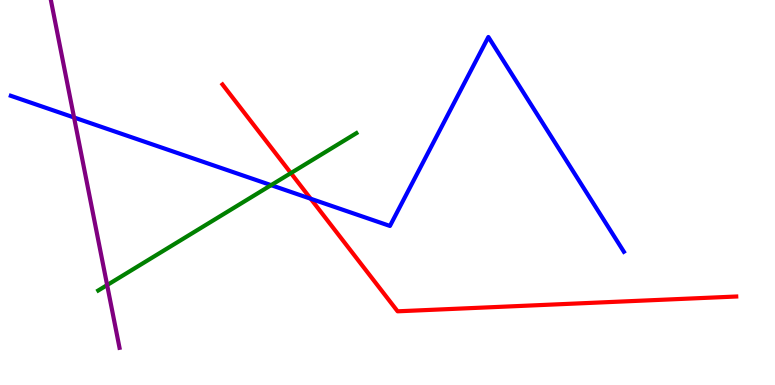[{'lines': ['blue', 'red'], 'intersections': [{'x': 4.01, 'y': 4.84}]}, {'lines': ['green', 'red'], 'intersections': [{'x': 3.75, 'y': 5.5}]}, {'lines': ['purple', 'red'], 'intersections': []}, {'lines': ['blue', 'green'], 'intersections': [{'x': 3.5, 'y': 5.19}]}, {'lines': ['blue', 'purple'], 'intersections': [{'x': 0.955, 'y': 6.95}]}, {'lines': ['green', 'purple'], 'intersections': [{'x': 1.38, 'y': 2.6}]}]